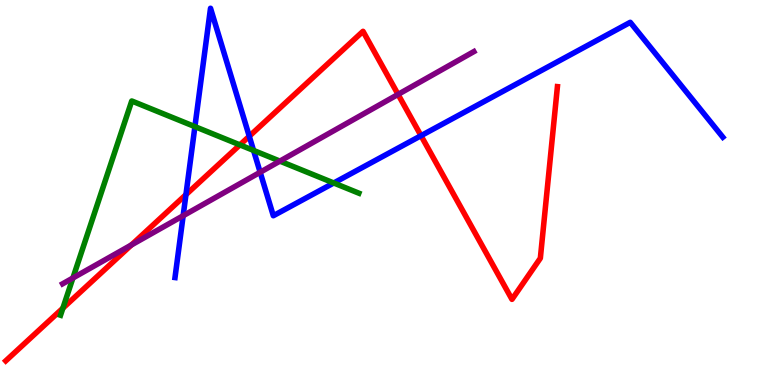[{'lines': ['blue', 'red'], 'intersections': [{'x': 2.4, 'y': 4.94}, {'x': 3.22, 'y': 6.46}, {'x': 5.43, 'y': 6.48}]}, {'lines': ['green', 'red'], 'intersections': [{'x': 0.811, 'y': 2.0}, {'x': 3.1, 'y': 6.24}]}, {'lines': ['purple', 'red'], 'intersections': [{'x': 1.7, 'y': 3.64}, {'x': 5.14, 'y': 7.55}]}, {'lines': ['blue', 'green'], 'intersections': [{'x': 2.51, 'y': 6.71}, {'x': 3.27, 'y': 6.09}, {'x': 4.31, 'y': 5.25}]}, {'lines': ['blue', 'purple'], 'intersections': [{'x': 2.36, 'y': 4.4}, {'x': 3.36, 'y': 5.53}]}, {'lines': ['green', 'purple'], 'intersections': [{'x': 0.941, 'y': 2.78}, {'x': 3.61, 'y': 5.82}]}]